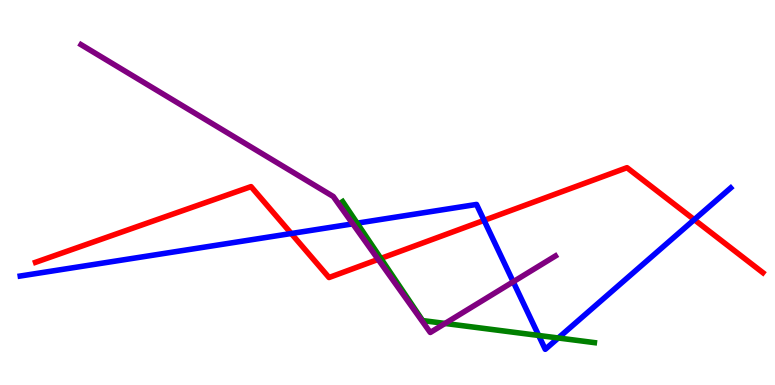[{'lines': ['blue', 'red'], 'intersections': [{'x': 3.76, 'y': 3.93}, {'x': 6.25, 'y': 4.28}, {'x': 8.96, 'y': 4.29}]}, {'lines': ['green', 'red'], 'intersections': [{'x': 4.91, 'y': 3.29}]}, {'lines': ['purple', 'red'], 'intersections': [{'x': 4.88, 'y': 3.26}]}, {'lines': ['blue', 'green'], 'intersections': [{'x': 4.61, 'y': 4.2}, {'x': 6.95, 'y': 1.29}, {'x': 7.2, 'y': 1.22}]}, {'lines': ['blue', 'purple'], 'intersections': [{'x': 4.55, 'y': 4.19}, {'x': 6.62, 'y': 2.68}]}, {'lines': ['green', 'purple'], 'intersections': [{'x': 5.74, 'y': 1.6}]}]